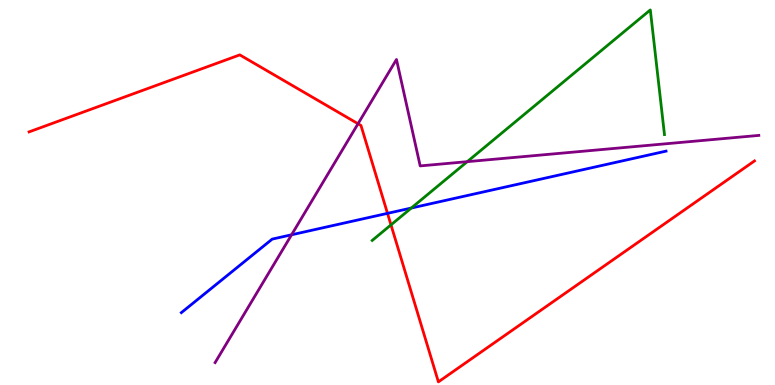[{'lines': ['blue', 'red'], 'intersections': [{'x': 5.0, 'y': 4.46}]}, {'lines': ['green', 'red'], 'intersections': [{'x': 5.04, 'y': 4.16}]}, {'lines': ['purple', 'red'], 'intersections': [{'x': 4.62, 'y': 6.79}]}, {'lines': ['blue', 'green'], 'intersections': [{'x': 5.31, 'y': 4.6}]}, {'lines': ['blue', 'purple'], 'intersections': [{'x': 3.76, 'y': 3.9}]}, {'lines': ['green', 'purple'], 'intersections': [{'x': 6.03, 'y': 5.8}]}]